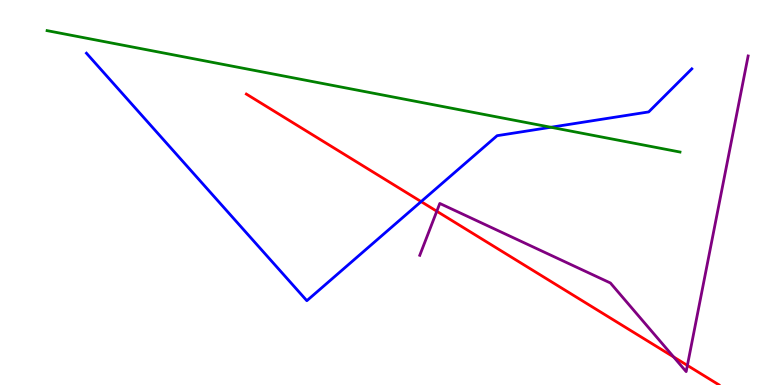[{'lines': ['blue', 'red'], 'intersections': [{'x': 5.43, 'y': 4.76}]}, {'lines': ['green', 'red'], 'intersections': []}, {'lines': ['purple', 'red'], 'intersections': [{'x': 5.64, 'y': 4.51}, {'x': 8.69, 'y': 0.728}, {'x': 8.87, 'y': 0.508}]}, {'lines': ['blue', 'green'], 'intersections': [{'x': 7.11, 'y': 6.69}]}, {'lines': ['blue', 'purple'], 'intersections': []}, {'lines': ['green', 'purple'], 'intersections': []}]